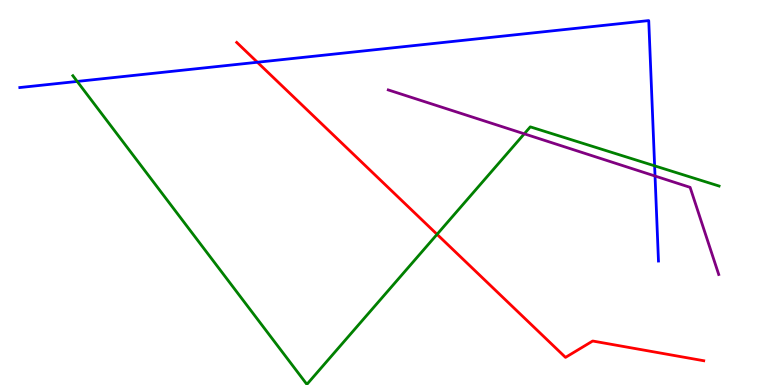[{'lines': ['blue', 'red'], 'intersections': [{'x': 3.32, 'y': 8.38}]}, {'lines': ['green', 'red'], 'intersections': [{'x': 5.64, 'y': 3.91}]}, {'lines': ['purple', 'red'], 'intersections': []}, {'lines': ['blue', 'green'], 'intersections': [{'x': 0.996, 'y': 7.88}, {'x': 8.45, 'y': 5.69}]}, {'lines': ['blue', 'purple'], 'intersections': [{'x': 8.45, 'y': 5.43}]}, {'lines': ['green', 'purple'], 'intersections': [{'x': 6.76, 'y': 6.52}]}]